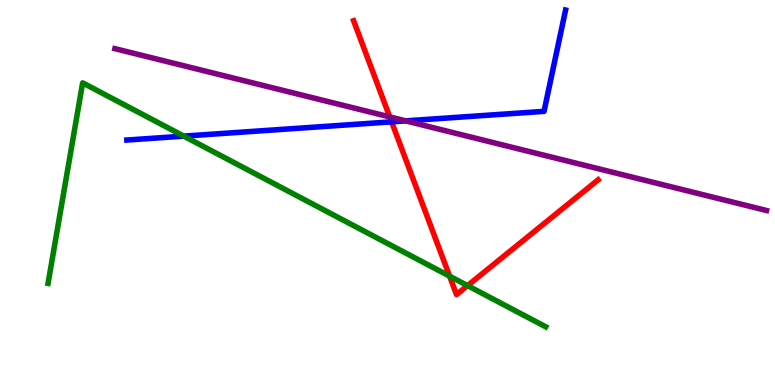[{'lines': ['blue', 'red'], 'intersections': [{'x': 5.05, 'y': 6.84}]}, {'lines': ['green', 'red'], 'intersections': [{'x': 5.8, 'y': 2.83}, {'x': 6.03, 'y': 2.58}]}, {'lines': ['purple', 'red'], 'intersections': [{'x': 5.03, 'y': 6.96}]}, {'lines': ['blue', 'green'], 'intersections': [{'x': 2.37, 'y': 6.46}]}, {'lines': ['blue', 'purple'], 'intersections': [{'x': 5.23, 'y': 6.86}]}, {'lines': ['green', 'purple'], 'intersections': []}]